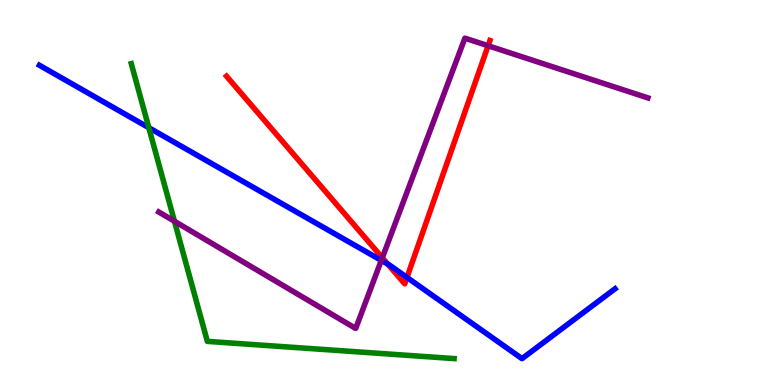[{'lines': ['blue', 'red'], 'intersections': [{'x': 5.0, 'y': 3.14}, {'x': 5.25, 'y': 2.79}]}, {'lines': ['green', 'red'], 'intersections': []}, {'lines': ['purple', 'red'], 'intersections': [{'x': 4.93, 'y': 3.31}, {'x': 6.3, 'y': 8.81}]}, {'lines': ['blue', 'green'], 'intersections': [{'x': 1.92, 'y': 6.68}]}, {'lines': ['blue', 'purple'], 'intersections': [{'x': 4.92, 'y': 3.24}]}, {'lines': ['green', 'purple'], 'intersections': [{'x': 2.25, 'y': 4.25}]}]